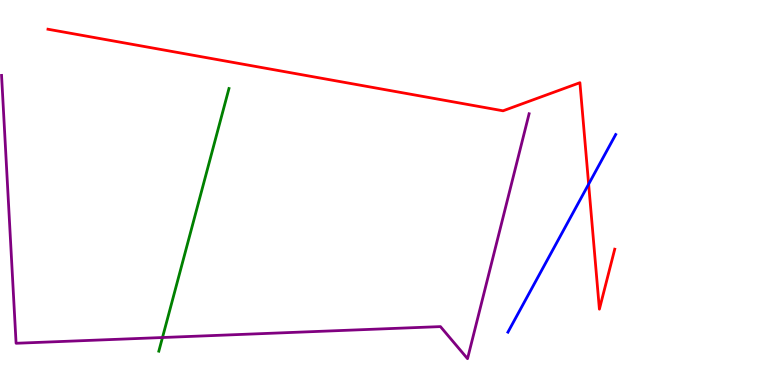[{'lines': ['blue', 'red'], 'intersections': [{'x': 7.6, 'y': 5.22}]}, {'lines': ['green', 'red'], 'intersections': []}, {'lines': ['purple', 'red'], 'intersections': []}, {'lines': ['blue', 'green'], 'intersections': []}, {'lines': ['blue', 'purple'], 'intersections': []}, {'lines': ['green', 'purple'], 'intersections': [{'x': 2.1, 'y': 1.23}]}]